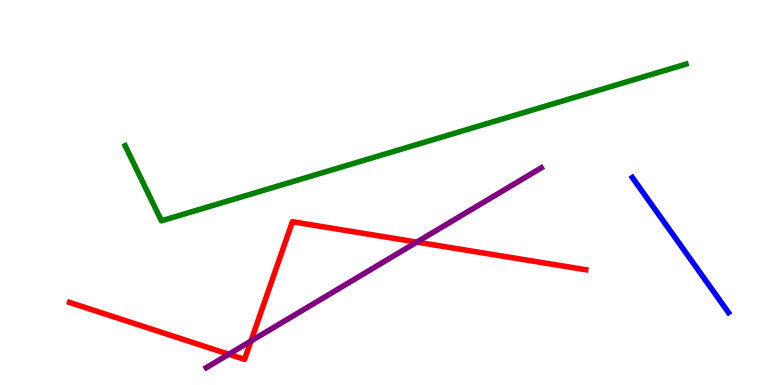[{'lines': ['blue', 'red'], 'intersections': []}, {'lines': ['green', 'red'], 'intersections': []}, {'lines': ['purple', 'red'], 'intersections': [{'x': 2.95, 'y': 0.799}, {'x': 3.24, 'y': 1.14}, {'x': 5.38, 'y': 3.71}]}, {'lines': ['blue', 'green'], 'intersections': []}, {'lines': ['blue', 'purple'], 'intersections': []}, {'lines': ['green', 'purple'], 'intersections': []}]